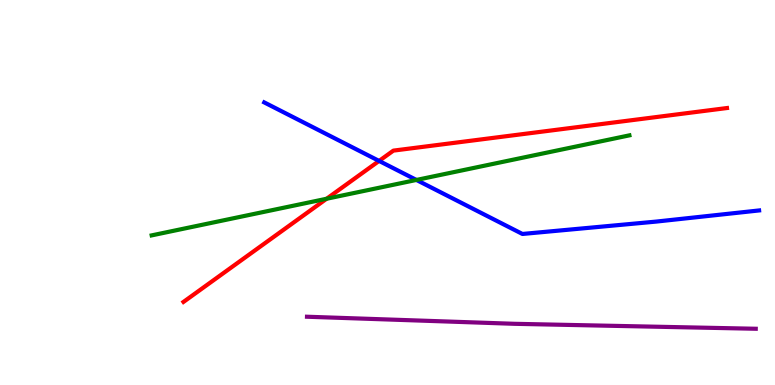[{'lines': ['blue', 'red'], 'intersections': [{'x': 4.89, 'y': 5.82}]}, {'lines': ['green', 'red'], 'intersections': [{'x': 4.21, 'y': 4.84}]}, {'lines': ['purple', 'red'], 'intersections': []}, {'lines': ['blue', 'green'], 'intersections': [{'x': 5.37, 'y': 5.33}]}, {'lines': ['blue', 'purple'], 'intersections': []}, {'lines': ['green', 'purple'], 'intersections': []}]